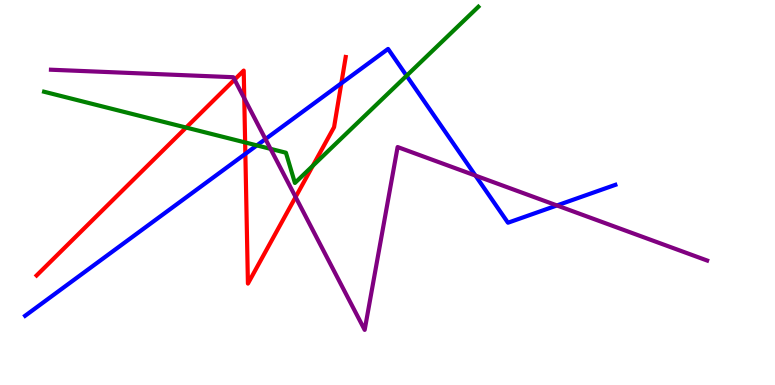[{'lines': ['blue', 'red'], 'intersections': [{'x': 3.17, 'y': 6.0}, {'x': 4.4, 'y': 7.84}]}, {'lines': ['green', 'red'], 'intersections': [{'x': 2.4, 'y': 6.69}, {'x': 3.16, 'y': 6.3}, {'x': 4.04, 'y': 5.69}]}, {'lines': ['purple', 'red'], 'intersections': [{'x': 3.03, 'y': 7.93}, {'x': 3.15, 'y': 7.45}, {'x': 3.81, 'y': 4.88}]}, {'lines': ['blue', 'green'], 'intersections': [{'x': 3.31, 'y': 6.22}, {'x': 5.25, 'y': 8.03}]}, {'lines': ['blue', 'purple'], 'intersections': [{'x': 3.43, 'y': 6.39}, {'x': 6.13, 'y': 5.44}, {'x': 7.19, 'y': 4.66}]}, {'lines': ['green', 'purple'], 'intersections': [{'x': 3.49, 'y': 6.13}]}]